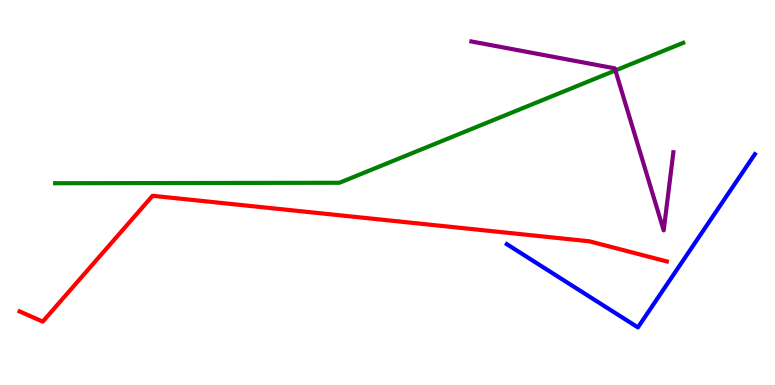[{'lines': ['blue', 'red'], 'intersections': []}, {'lines': ['green', 'red'], 'intersections': []}, {'lines': ['purple', 'red'], 'intersections': []}, {'lines': ['blue', 'green'], 'intersections': []}, {'lines': ['blue', 'purple'], 'intersections': []}, {'lines': ['green', 'purple'], 'intersections': [{'x': 7.94, 'y': 8.17}]}]